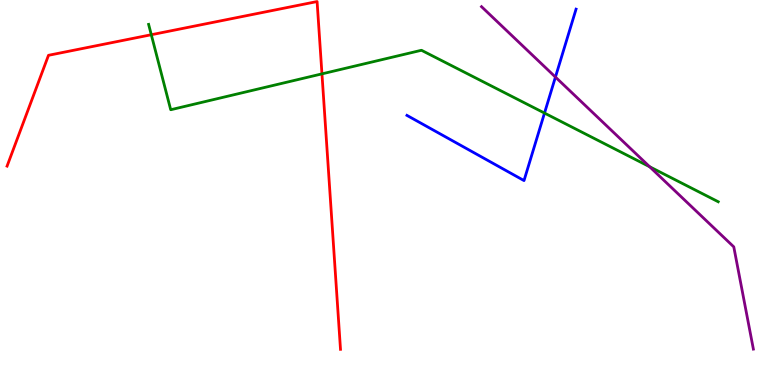[{'lines': ['blue', 'red'], 'intersections': []}, {'lines': ['green', 'red'], 'intersections': [{'x': 1.95, 'y': 9.1}, {'x': 4.15, 'y': 8.08}]}, {'lines': ['purple', 'red'], 'intersections': []}, {'lines': ['blue', 'green'], 'intersections': [{'x': 7.03, 'y': 7.06}]}, {'lines': ['blue', 'purple'], 'intersections': [{'x': 7.17, 'y': 8.0}]}, {'lines': ['green', 'purple'], 'intersections': [{'x': 8.38, 'y': 5.67}]}]